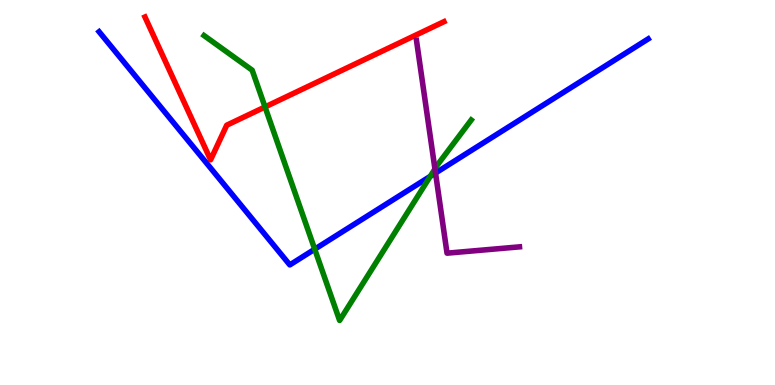[{'lines': ['blue', 'red'], 'intersections': []}, {'lines': ['green', 'red'], 'intersections': [{'x': 3.42, 'y': 7.22}]}, {'lines': ['purple', 'red'], 'intersections': []}, {'lines': ['blue', 'green'], 'intersections': [{'x': 4.06, 'y': 3.53}, {'x': 5.55, 'y': 5.42}]}, {'lines': ['blue', 'purple'], 'intersections': [{'x': 5.62, 'y': 5.51}]}, {'lines': ['green', 'purple'], 'intersections': [{'x': 5.61, 'y': 5.61}]}]